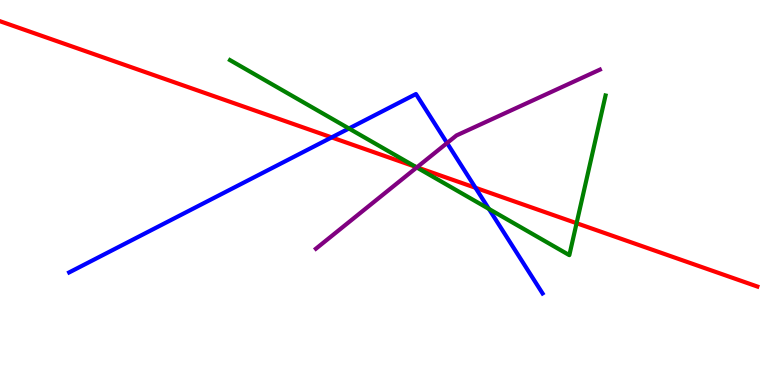[{'lines': ['blue', 'red'], 'intersections': [{'x': 4.28, 'y': 6.43}, {'x': 6.14, 'y': 5.12}]}, {'lines': ['green', 'red'], 'intersections': [{'x': 5.36, 'y': 5.67}, {'x': 7.44, 'y': 4.2}]}, {'lines': ['purple', 'red'], 'intersections': [{'x': 5.38, 'y': 5.65}]}, {'lines': ['blue', 'green'], 'intersections': [{'x': 4.5, 'y': 6.66}, {'x': 6.31, 'y': 4.57}]}, {'lines': ['blue', 'purple'], 'intersections': [{'x': 5.77, 'y': 6.28}]}, {'lines': ['green', 'purple'], 'intersections': [{'x': 5.38, 'y': 5.65}]}]